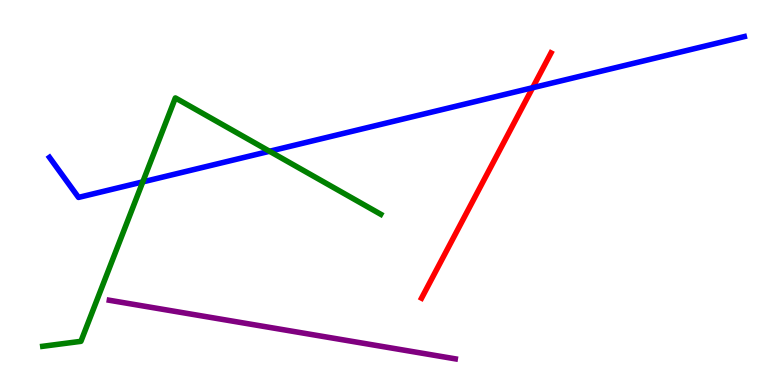[{'lines': ['blue', 'red'], 'intersections': [{'x': 6.87, 'y': 7.72}]}, {'lines': ['green', 'red'], 'intersections': []}, {'lines': ['purple', 'red'], 'intersections': []}, {'lines': ['blue', 'green'], 'intersections': [{'x': 1.84, 'y': 5.28}, {'x': 3.48, 'y': 6.07}]}, {'lines': ['blue', 'purple'], 'intersections': []}, {'lines': ['green', 'purple'], 'intersections': []}]